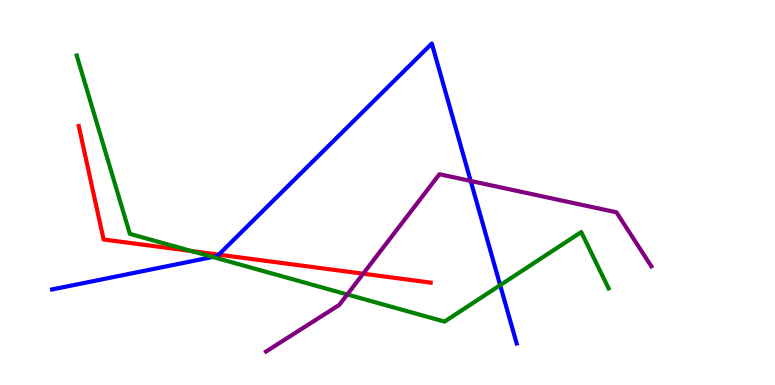[{'lines': ['blue', 'red'], 'intersections': [{'x': 2.82, 'y': 3.39}]}, {'lines': ['green', 'red'], 'intersections': [{'x': 2.47, 'y': 3.48}]}, {'lines': ['purple', 'red'], 'intersections': [{'x': 4.69, 'y': 2.89}]}, {'lines': ['blue', 'green'], 'intersections': [{'x': 2.75, 'y': 3.33}, {'x': 6.45, 'y': 2.59}]}, {'lines': ['blue', 'purple'], 'intersections': [{'x': 6.07, 'y': 5.3}]}, {'lines': ['green', 'purple'], 'intersections': [{'x': 4.48, 'y': 2.35}]}]